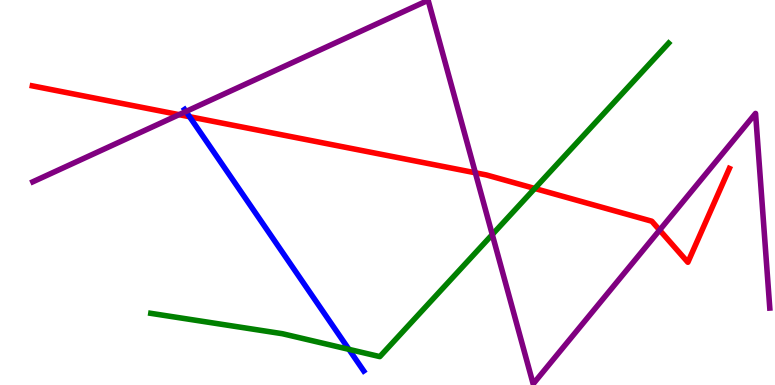[{'lines': ['blue', 'red'], 'intersections': [{'x': 2.45, 'y': 6.97}]}, {'lines': ['green', 'red'], 'intersections': [{'x': 6.9, 'y': 5.1}]}, {'lines': ['purple', 'red'], 'intersections': [{'x': 2.31, 'y': 7.02}, {'x': 6.13, 'y': 5.51}, {'x': 8.51, 'y': 4.02}]}, {'lines': ['blue', 'green'], 'intersections': [{'x': 4.5, 'y': 0.926}]}, {'lines': ['blue', 'purple'], 'intersections': [{'x': 2.4, 'y': 7.1}]}, {'lines': ['green', 'purple'], 'intersections': [{'x': 6.35, 'y': 3.91}]}]